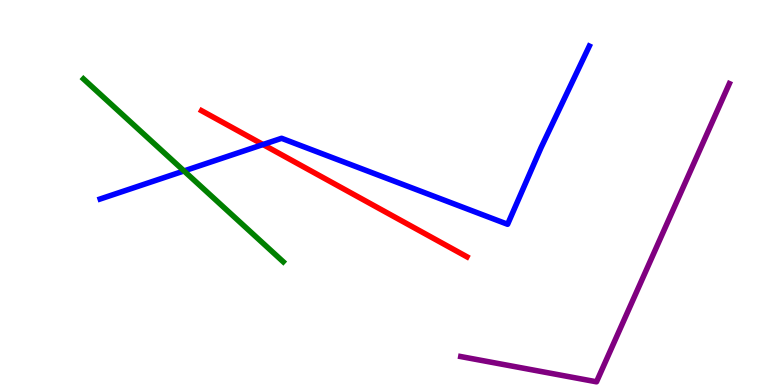[{'lines': ['blue', 'red'], 'intersections': [{'x': 3.39, 'y': 6.25}]}, {'lines': ['green', 'red'], 'intersections': []}, {'lines': ['purple', 'red'], 'intersections': []}, {'lines': ['blue', 'green'], 'intersections': [{'x': 2.37, 'y': 5.56}]}, {'lines': ['blue', 'purple'], 'intersections': []}, {'lines': ['green', 'purple'], 'intersections': []}]